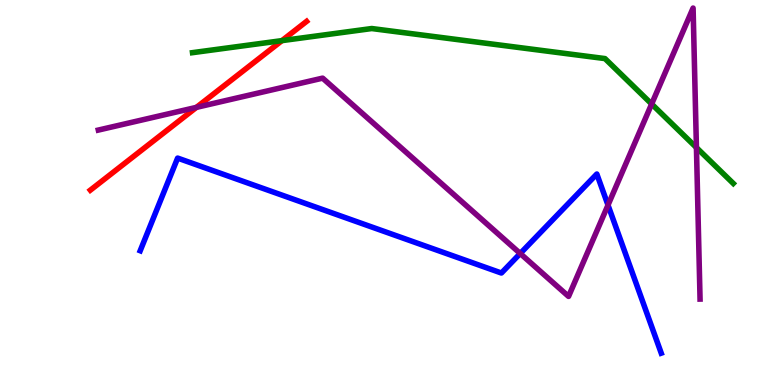[{'lines': ['blue', 'red'], 'intersections': []}, {'lines': ['green', 'red'], 'intersections': [{'x': 3.64, 'y': 8.94}]}, {'lines': ['purple', 'red'], 'intersections': [{'x': 2.53, 'y': 7.21}]}, {'lines': ['blue', 'green'], 'intersections': []}, {'lines': ['blue', 'purple'], 'intersections': [{'x': 6.71, 'y': 3.42}, {'x': 7.85, 'y': 4.67}]}, {'lines': ['green', 'purple'], 'intersections': [{'x': 8.41, 'y': 7.3}, {'x': 8.99, 'y': 6.17}]}]